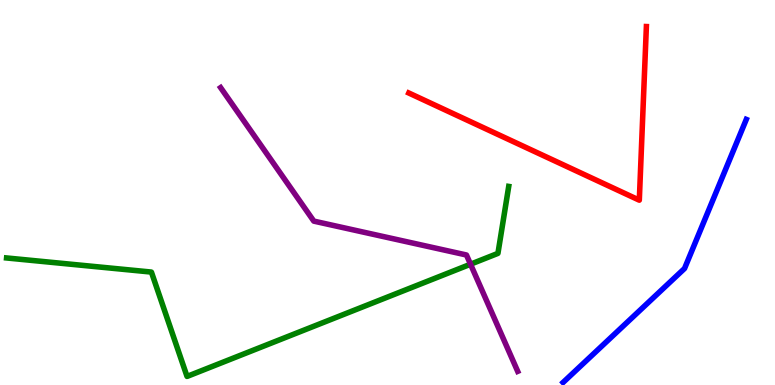[{'lines': ['blue', 'red'], 'intersections': []}, {'lines': ['green', 'red'], 'intersections': []}, {'lines': ['purple', 'red'], 'intersections': []}, {'lines': ['blue', 'green'], 'intersections': []}, {'lines': ['blue', 'purple'], 'intersections': []}, {'lines': ['green', 'purple'], 'intersections': [{'x': 6.07, 'y': 3.14}]}]